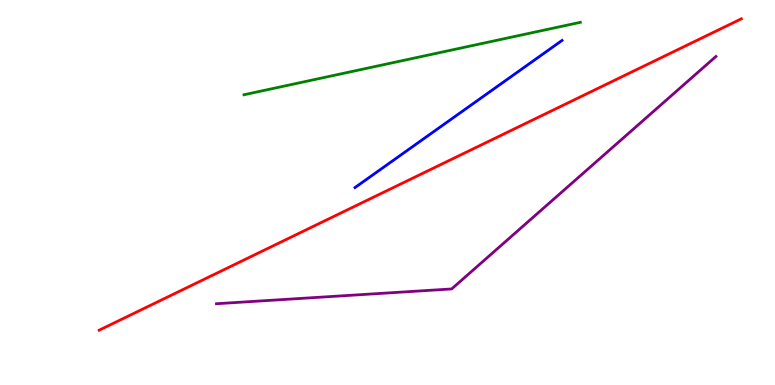[{'lines': ['blue', 'red'], 'intersections': []}, {'lines': ['green', 'red'], 'intersections': []}, {'lines': ['purple', 'red'], 'intersections': []}, {'lines': ['blue', 'green'], 'intersections': []}, {'lines': ['blue', 'purple'], 'intersections': []}, {'lines': ['green', 'purple'], 'intersections': []}]